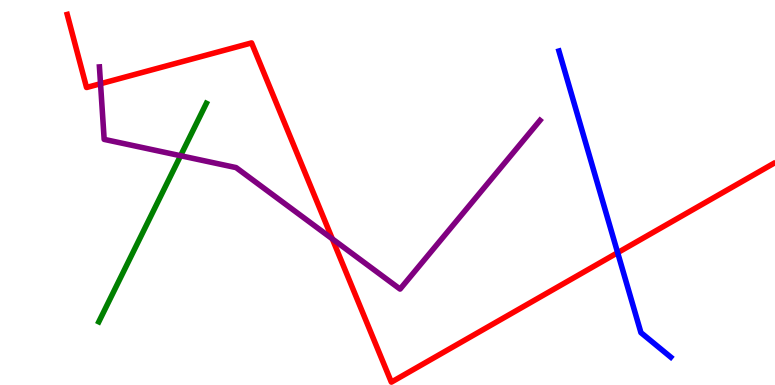[{'lines': ['blue', 'red'], 'intersections': [{'x': 7.97, 'y': 3.44}]}, {'lines': ['green', 'red'], 'intersections': []}, {'lines': ['purple', 'red'], 'intersections': [{'x': 1.3, 'y': 7.83}, {'x': 4.29, 'y': 3.8}]}, {'lines': ['blue', 'green'], 'intersections': []}, {'lines': ['blue', 'purple'], 'intersections': []}, {'lines': ['green', 'purple'], 'intersections': [{'x': 2.33, 'y': 5.96}]}]